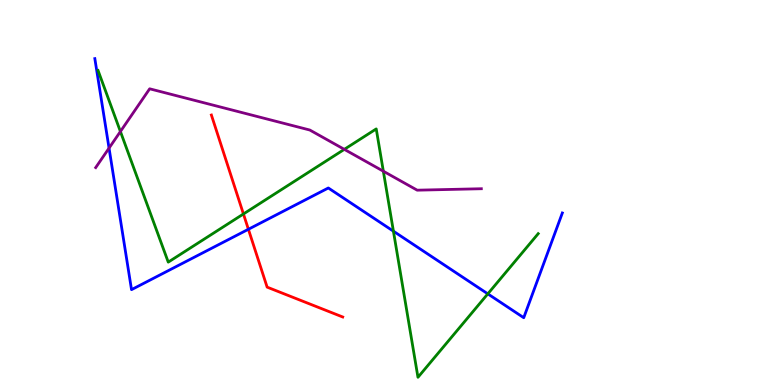[{'lines': ['blue', 'red'], 'intersections': [{'x': 3.21, 'y': 4.04}]}, {'lines': ['green', 'red'], 'intersections': [{'x': 3.14, 'y': 4.44}]}, {'lines': ['purple', 'red'], 'intersections': []}, {'lines': ['blue', 'green'], 'intersections': [{'x': 5.08, 'y': 3.99}, {'x': 6.29, 'y': 2.37}]}, {'lines': ['blue', 'purple'], 'intersections': [{'x': 1.41, 'y': 6.15}]}, {'lines': ['green', 'purple'], 'intersections': [{'x': 1.55, 'y': 6.58}, {'x': 4.44, 'y': 6.12}, {'x': 4.95, 'y': 5.55}]}]